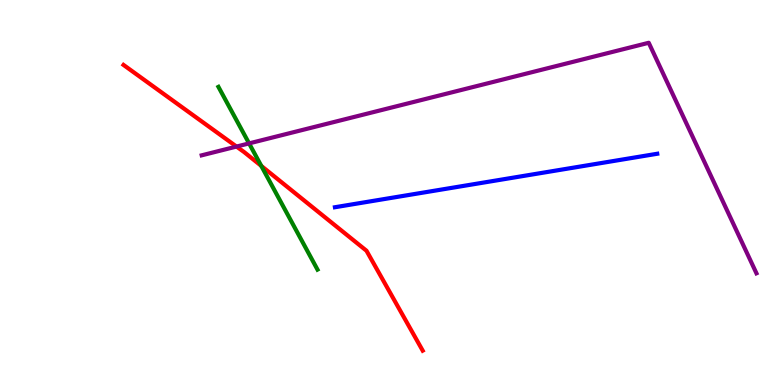[{'lines': ['blue', 'red'], 'intersections': []}, {'lines': ['green', 'red'], 'intersections': [{'x': 3.37, 'y': 5.69}]}, {'lines': ['purple', 'red'], 'intersections': [{'x': 3.05, 'y': 6.19}]}, {'lines': ['blue', 'green'], 'intersections': []}, {'lines': ['blue', 'purple'], 'intersections': []}, {'lines': ['green', 'purple'], 'intersections': [{'x': 3.21, 'y': 6.28}]}]